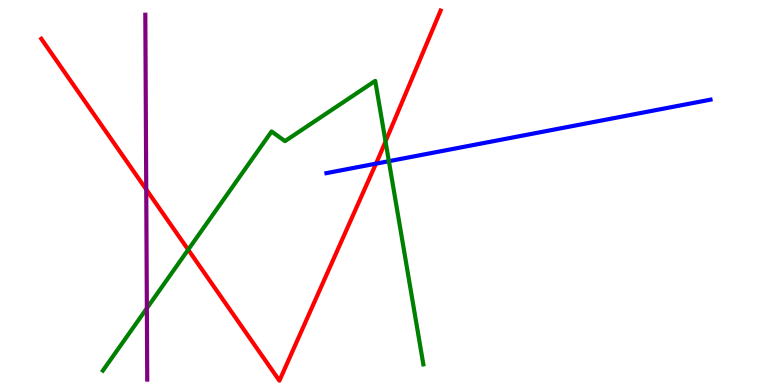[{'lines': ['blue', 'red'], 'intersections': [{'x': 4.85, 'y': 5.75}]}, {'lines': ['green', 'red'], 'intersections': [{'x': 2.43, 'y': 3.51}, {'x': 4.97, 'y': 6.33}]}, {'lines': ['purple', 'red'], 'intersections': [{'x': 1.89, 'y': 5.08}]}, {'lines': ['blue', 'green'], 'intersections': [{'x': 5.02, 'y': 5.81}]}, {'lines': ['blue', 'purple'], 'intersections': []}, {'lines': ['green', 'purple'], 'intersections': [{'x': 1.9, 'y': 1.99}]}]